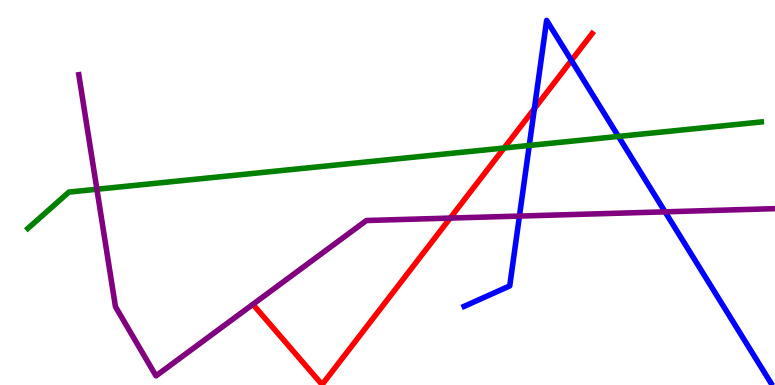[{'lines': ['blue', 'red'], 'intersections': [{'x': 6.9, 'y': 7.18}, {'x': 7.37, 'y': 8.43}]}, {'lines': ['green', 'red'], 'intersections': [{'x': 6.5, 'y': 6.16}]}, {'lines': ['purple', 'red'], 'intersections': [{'x': 5.81, 'y': 4.34}]}, {'lines': ['blue', 'green'], 'intersections': [{'x': 6.83, 'y': 6.22}, {'x': 7.98, 'y': 6.46}]}, {'lines': ['blue', 'purple'], 'intersections': [{'x': 6.7, 'y': 4.39}, {'x': 8.58, 'y': 4.5}]}, {'lines': ['green', 'purple'], 'intersections': [{'x': 1.25, 'y': 5.08}]}]